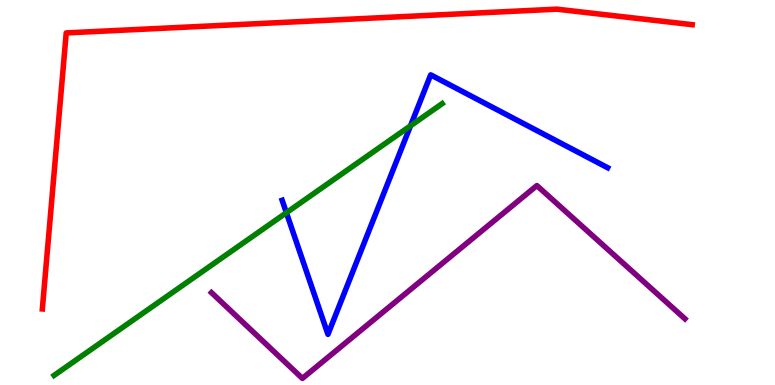[{'lines': ['blue', 'red'], 'intersections': []}, {'lines': ['green', 'red'], 'intersections': []}, {'lines': ['purple', 'red'], 'intersections': []}, {'lines': ['blue', 'green'], 'intersections': [{'x': 3.7, 'y': 4.48}, {'x': 5.3, 'y': 6.73}]}, {'lines': ['blue', 'purple'], 'intersections': []}, {'lines': ['green', 'purple'], 'intersections': []}]